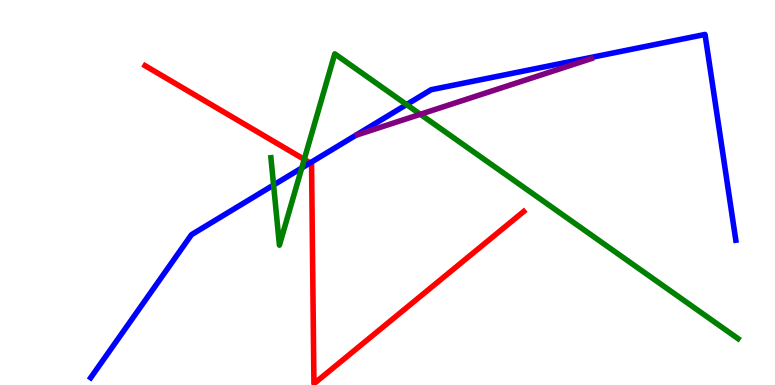[{'lines': ['blue', 'red'], 'intersections': [{'x': 4.0, 'y': 5.77}]}, {'lines': ['green', 'red'], 'intersections': [{'x': 3.93, 'y': 5.86}]}, {'lines': ['purple', 'red'], 'intersections': []}, {'lines': ['blue', 'green'], 'intersections': [{'x': 3.53, 'y': 5.19}, {'x': 3.89, 'y': 5.64}, {'x': 5.25, 'y': 7.28}]}, {'lines': ['blue', 'purple'], 'intersections': []}, {'lines': ['green', 'purple'], 'intersections': [{'x': 5.42, 'y': 7.03}]}]